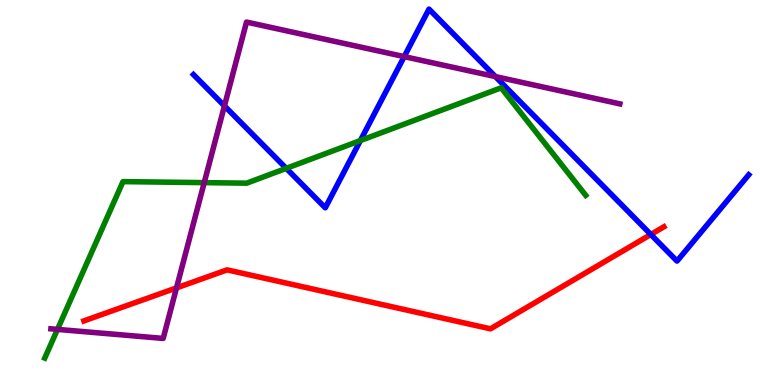[{'lines': ['blue', 'red'], 'intersections': [{'x': 8.4, 'y': 3.91}]}, {'lines': ['green', 'red'], 'intersections': []}, {'lines': ['purple', 'red'], 'intersections': [{'x': 2.28, 'y': 2.52}]}, {'lines': ['blue', 'green'], 'intersections': [{'x': 3.69, 'y': 5.63}, {'x': 4.65, 'y': 6.35}]}, {'lines': ['blue', 'purple'], 'intersections': [{'x': 2.9, 'y': 7.25}, {'x': 5.22, 'y': 8.53}, {'x': 6.39, 'y': 8.01}]}, {'lines': ['green', 'purple'], 'intersections': [{'x': 0.742, 'y': 1.44}, {'x': 2.64, 'y': 5.26}]}]